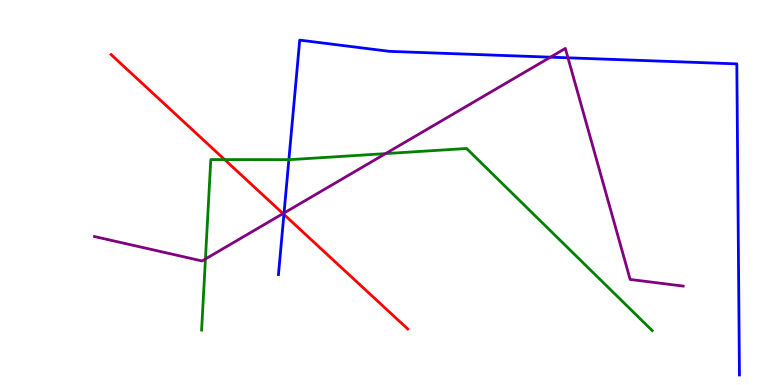[{'lines': ['blue', 'red'], 'intersections': [{'x': 3.66, 'y': 4.43}]}, {'lines': ['green', 'red'], 'intersections': [{'x': 2.9, 'y': 5.85}]}, {'lines': ['purple', 'red'], 'intersections': [{'x': 3.65, 'y': 4.45}]}, {'lines': ['blue', 'green'], 'intersections': [{'x': 3.73, 'y': 5.85}]}, {'lines': ['blue', 'purple'], 'intersections': [{'x': 3.66, 'y': 4.47}, {'x': 7.1, 'y': 8.52}, {'x': 7.33, 'y': 8.5}]}, {'lines': ['green', 'purple'], 'intersections': [{'x': 2.65, 'y': 3.27}, {'x': 4.97, 'y': 6.01}]}]